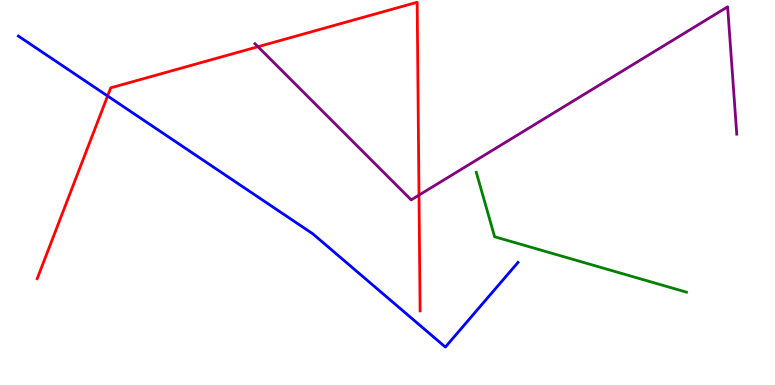[{'lines': ['blue', 'red'], 'intersections': [{'x': 1.39, 'y': 7.51}]}, {'lines': ['green', 'red'], 'intersections': []}, {'lines': ['purple', 'red'], 'intersections': [{'x': 3.33, 'y': 8.79}, {'x': 5.41, 'y': 4.93}]}, {'lines': ['blue', 'green'], 'intersections': []}, {'lines': ['blue', 'purple'], 'intersections': []}, {'lines': ['green', 'purple'], 'intersections': []}]